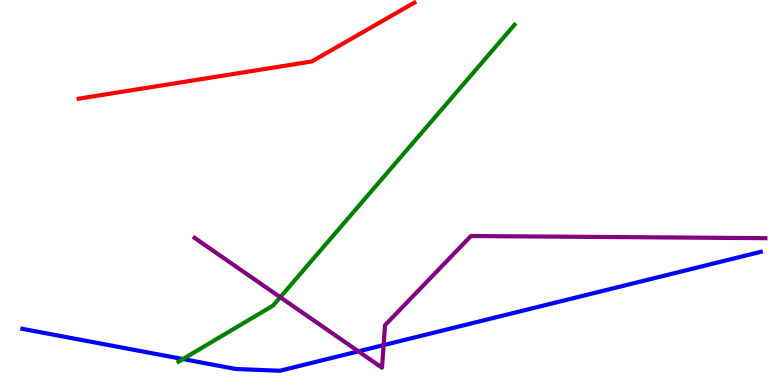[{'lines': ['blue', 'red'], 'intersections': []}, {'lines': ['green', 'red'], 'intersections': []}, {'lines': ['purple', 'red'], 'intersections': []}, {'lines': ['blue', 'green'], 'intersections': [{'x': 2.36, 'y': 0.674}]}, {'lines': ['blue', 'purple'], 'intersections': [{'x': 4.62, 'y': 0.874}, {'x': 4.95, 'y': 1.04}]}, {'lines': ['green', 'purple'], 'intersections': [{'x': 3.62, 'y': 2.28}]}]